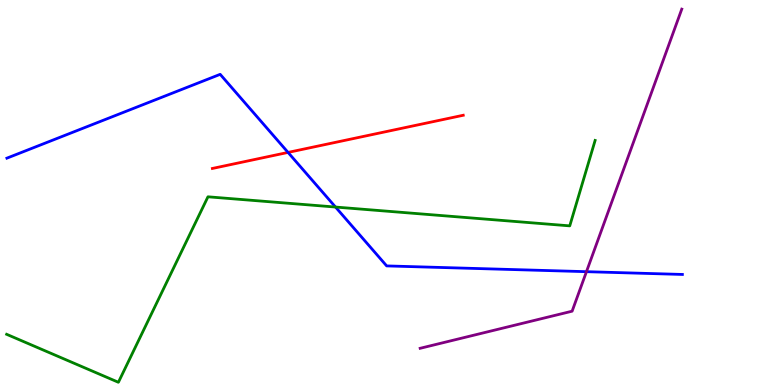[{'lines': ['blue', 'red'], 'intersections': [{'x': 3.72, 'y': 6.04}]}, {'lines': ['green', 'red'], 'intersections': []}, {'lines': ['purple', 'red'], 'intersections': []}, {'lines': ['blue', 'green'], 'intersections': [{'x': 4.33, 'y': 4.62}]}, {'lines': ['blue', 'purple'], 'intersections': [{'x': 7.57, 'y': 2.94}]}, {'lines': ['green', 'purple'], 'intersections': []}]